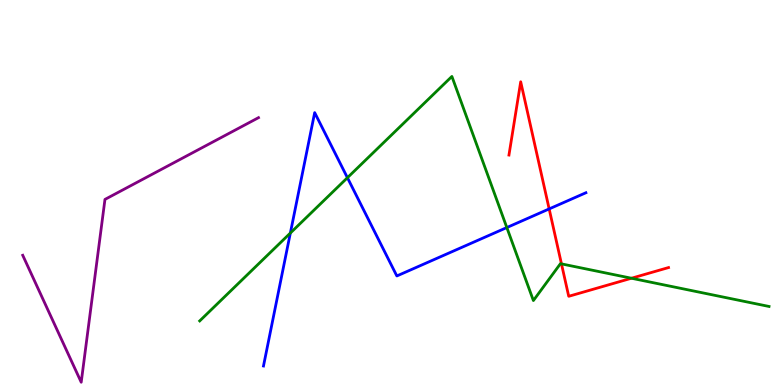[{'lines': ['blue', 'red'], 'intersections': [{'x': 7.09, 'y': 4.57}]}, {'lines': ['green', 'red'], 'intersections': [{'x': 7.24, 'y': 3.15}, {'x': 8.15, 'y': 2.77}]}, {'lines': ['purple', 'red'], 'intersections': []}, {'lines': ['blue', 'green'], 'intersections': [{'x': 3.75, 'y': 3.95}, {'x': 4.48, 'y': 5.38}, {'x': 6.54, 'y': 4.09}]}, {'lines': ['blue', 'purple'], 'intersections': []}, {'lines': ['green', 'purple'], 'intersections': []}]